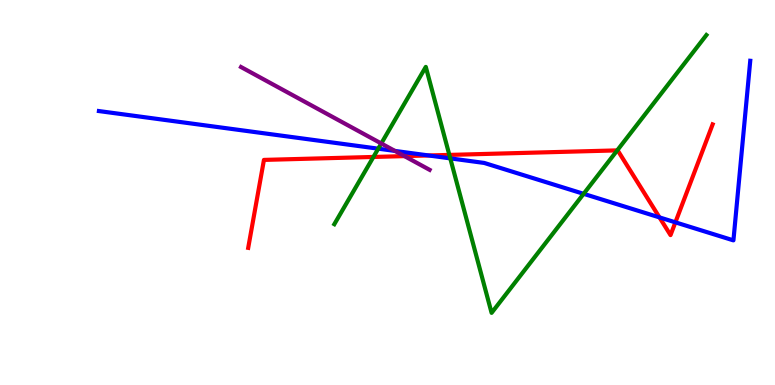[{'lines': ['blue', 'red'], 'intersections': [{'x': 5.53, 'y': 5.96}, {'x': 8.51, 'y': 4.35}, {'x': 8.71, 'y': 4.23}]}, {'lines': ['green', 'red'], 'intersections': [{'x': 4.82, 'y': 5.92}, {'x': 5.8, 'y': 5.98}, {'x': 7.96, 'y': 6.09}]}, {'lines': ['purple', 'red'], 'intersections': [{'x': 5.22, 'y': 5.94}]}, {'lines': ['blue', 'green'], 'intersections': [{'x': 4.88, 'y': 6.14}, {'x': 5.81, 'y': 5.89}, {'x': 7.53, 'y': 4.97}]}, {'lines': ['blue', 'purple'], 'intersections': [{'x': 5.1, 'y': 6.08}]}, {'lines': ['green', 'purple'], 'intersections': [{'x': 4.92, 'y': 6.27}]}]